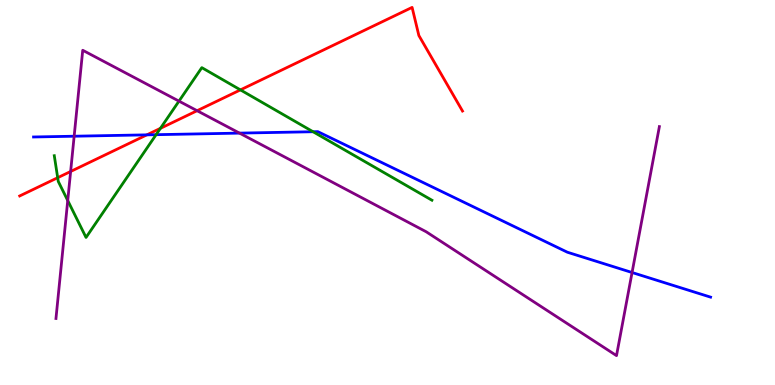[{'lines': ['blue', 'red'], 'intersections': [{'x': 1.89, 'y': 6.5}]}, {'lines': ['green', 'red'], 'intersections': [{'x': 0.744, 'y': 5.38}, {'x': 2.07, 'y': 6.67}, {'x': 3.1, 'y': 7.67}]}, {'lines': ['purple', 'red'], 'intersections': [{'x': 0.911, 'y': 5.55}, {'x': 2.54, 'y': 7.12}]}, {'lines': ['blue', 'green'], 'intersections': [{'x': 2.01, 'y': 6.5}, {'x': 4.04, 'y': 6.58}]}, {'lines': ['blue', 'purple'], 'intersections': [{'x': 0.957, 'y': 6.46}, {'x': 3.09, 'y': 6.54}, {'x': 8.16, 'y': 2.92}]}, {'lines': ['green', 'purple'], 'intersections': [{'x': 0.874, 'y': 4.79}, {'x': 2.31, 'y': 7.37}]}]